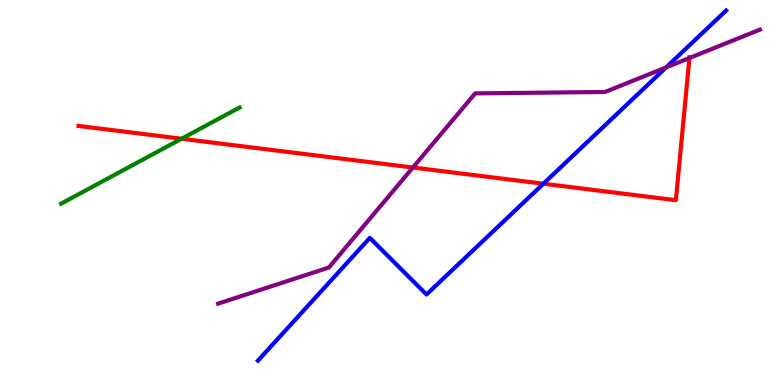[{'lines': ['blue', 'red'], 'intersections': [{'x': 7.01, 'y': 5.23}]}, {'lines': ['green', 'red'], 'intersections': [{'x': 2.34, 'y': 6.4}]}, {'lines': ['purple', 'red'], 'intersections': [{'x': 5.33, 'y': 5.65}, {'x': 8.9, 'y': 8.49}]}, {'lines': ['blue', 'green'], 'intersections': []}, {'lines': ['blue', 'purple'], 'intersections': [{'x': 8.6, 'y': 8.25}]}, {'lines': ['green', 'purple'], 'intersections': []}]